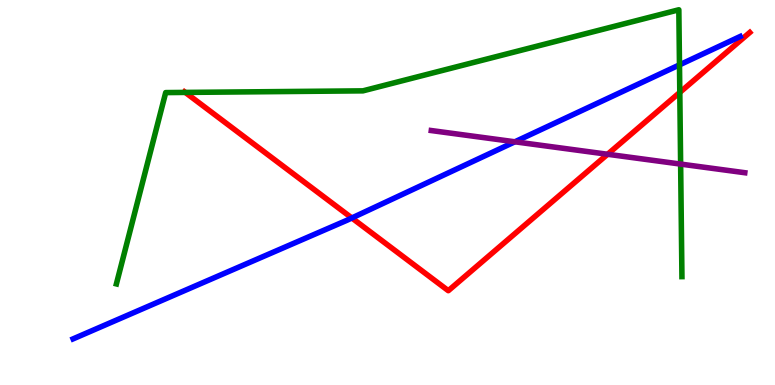[{'lines': ['blue', 'red'], 'intersections': [{'x': 4.54, 'y': 4.34}]}, {'lines': ['green', 'red'], 'intersections': [{'x': 2.39, 'y': 7.6}, {'x': 8.77, 'y': 7.6}]}, {'lines': ['purple', 'red'], 'intersections': [{'x': 7.84, 'y': 5.99}]}, {'lines': ['blue', 'green'], 'intersections': [{'x': 8.77, 'y': 8.31}]}, {'lines': ['blue', 'purple'], 'intersections': [{'x': 6.64, 'y': 6.32}]}, {'lines': ['green', 'purple'], 'intersections': [{'x': 8.78, 'y': 5.74}]}]